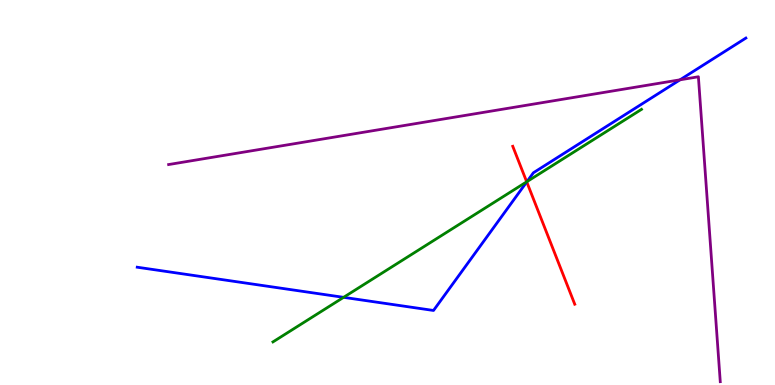[{'lines': ['blue', 'red'], 'intersections': [{'x': 6.8, 'y': 5.27}]}, {'lines': ['green', 'red'], 'intersections': [{'x': 6.8, 'y': 5.28}]}, {'lines': ['purple', 'red'], 'intersections': []}, {'lines': ['blue', 'green'], 'intersections': [{'x': 4.43, 'y': 2.28}, {'x': 6.8, 'y': 5.28}]}, {'lines': ['blue', 'purple'], 'intersections': [{'x': 8.77, 'y': 7.93}]}, {'lines': ['green', 'purple'], 'intersections': []}]